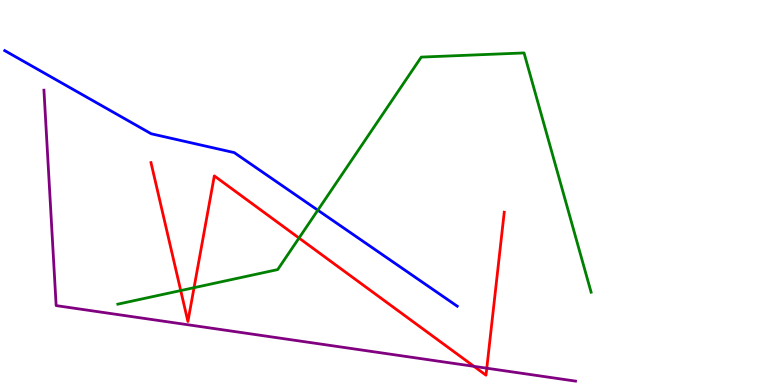[{'lines': ['blue', 'red'], 'intersections': []}, {'lines': ['green', 'red'], 'intersections': [{'x': 2.33, 'y': 2.45}, {'x': 2.5, 'y': 2.53}, {'x': 3.86, 'y': 3.82}]}, {'lines': ['purple', 'red'], 'intersections': [{'x': 6.12, 'y': 0.485}, {'x': 6.28, 'y': 0.436}]}, {'lines': ['blue', 'green'], 'intersections': [{'x': 4.1, 'y': 4.54}]}, {'lines': ['blue', 'purple'], 'intersections': []}, {'lines': ['green', 'purple'], 'intersections': []}]